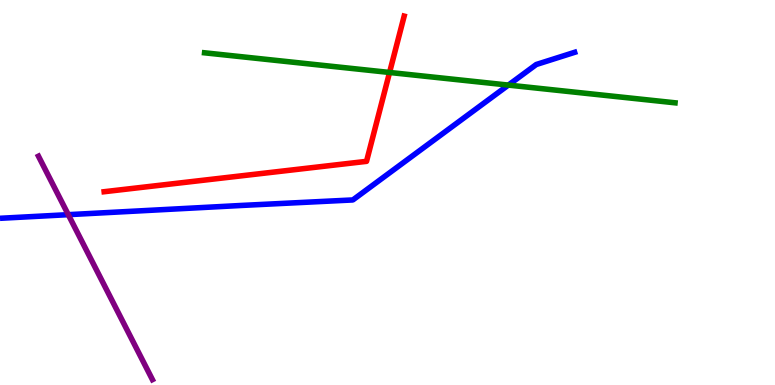[{'lines': ['blue', 'red'], 'intersections': []}, {'lines': ['green', 'red'], 'intersections': [{'x': 5.03, 'y': 8.12}]}, {'lines': ['purple', 'red'], 'intersections': []}, {'lines': ['blue', 'green'], 'intersections': [{'x': 6.56, 'y': 7.79}]}, {'lines': ['blue', 'purple'], 'intersections': [{'x': 0.881, 'y': 4.42}]}, {'lines': ['green', 'purple'], 'intersections': []}]